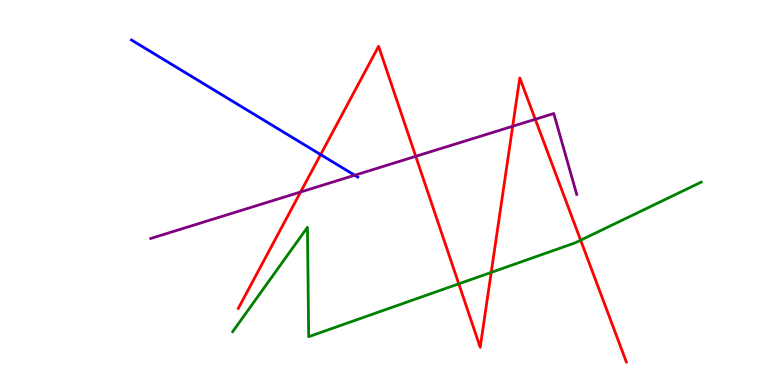[{'lines': ['blue', 'red'], 'intersections': [{'x': 4.14, 'y': 5.98}]}, {'lines': ['green', 'red'], 'intersections': [{'x': 5.92, 'y': 2.63}, {'x': 6.34, 'y': 2.92}, {'x': 7.49, 'y': 3.76}]}, {'lines': ['purple', 'red'], 'intersections': [{'x': 3.88, 'y': 5.01}, {'x': 5.36, 'y': 5.94}, {'x': 6.62, 'y': 6.72}, {'x': 6.91, 'y': 6.9}]}, {'lines': ['blue', 'green'], 'intersections': []}, {'lines': ['blue', 'purple'], 'intersections': [{'x': 4.58, 'y': 5.45}]}, {'lines': ['green', 'purple'], 'intersections': []}]